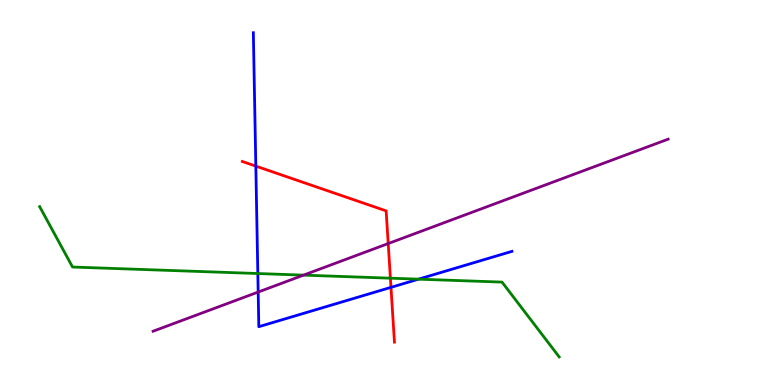[{'lines': ['blue', 'red'], 'intersections': [{'x': 3.3, 'y': 5.69}, {'x': 5.04, 'y': 2.54}]}, {'lines': ['green', 'red'], 'intersections': [{'x': 5.04, 'y': 2.77}]}, {'lines': ['purple', 'red'], 'intersections': [{'x': 5.01, 'y': 3.67}]}, {'lines': ['blue', 'green'], 'intersections': [{'x': 3.33, 'y': 2.9}, {'x': 5.4, 'y': 2.75}]}, {'lines': ['blue', 'purple'], 'intersections': [{'x': 3.33, 'y': 2.41}]}, {'lines': ['green', 'purple'], 'intersections': [{'x': 3.92, 'y': 2.85}]}]